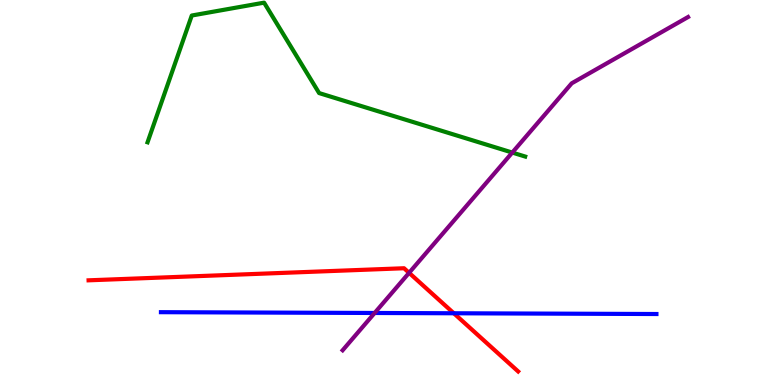[{'lines': ['blue', 'red'], 'intersections': [{'x': 5.86, 'y': 1.86}]}, {'lines': ['green', 'red'], 'intersections': []}, {'lines': ['purple', 'red'], 'intersections': [{'x': 5.28, 'y': 2.91}]}, {'lines': ['blue', 'green'], 'intersections': []}, {'lines': ['blue', 'purple'], 'intersections': [{'x': 4.83, 'y': 1.87}]}, {'lines': ['green', 'purple'], 'intersections': [{'x': 6.61, 'y': 6.04}]}]